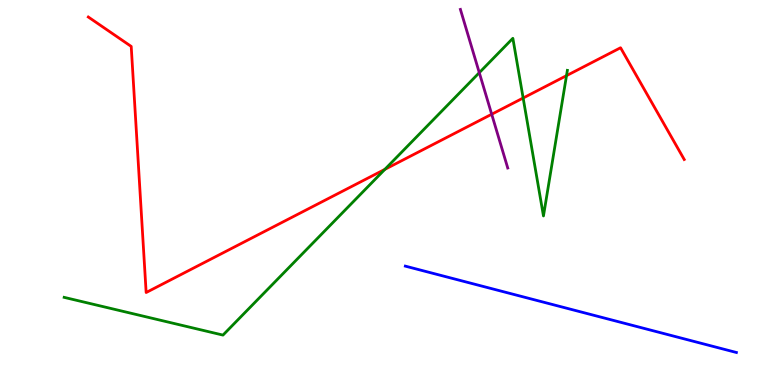[{'lines': ['blue', 'red'], 'intersections': []}, {'lines': ['green', 'red'], 'intersections': [{'x': 4.97, 'y': 5.6}, {'x': 6.75, 'y': 7.45}, {'x': 7.31, 'y': 8.04}]}, {'lines': ['purple', 'red'], 'intersections': [{'x': 6.34, 'y': 7.03}]}, {'lines': ['blue', 'green'], 'intersections': []}, {'lines': ['blue', 'purple'], 'intersections': []}, {'lines': ['green', 'purple'], 'intersections': [{'x': 6.18, 'y': 8.11}]}]